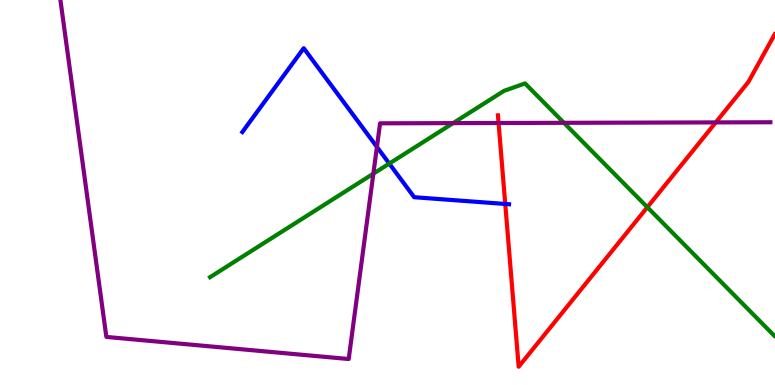[{'lines': ['blue', 'red'], 'intersections': [{'x': 6.52, 'y': 4.7}]}, {'lines': ['green', 'red'], 'intersections': [{'x': 8.35, 'y': 4.62}]}, {'lines': ['purple', 'red'], 'intersections': [{'x': 6.43, 'y': 6.81}, {'x': 9.24, 'y': 6.82}]}, {'lines': ['blue', 'green'], 'intersections': [{'x': 5.02, 'y': 5.75}]}, {'lines': ['blue', 'purple'], 'intersections': [{'x': 4.86, 'y': 6.18}]}, {'lines': ['green', 'purple'], 'intersections': [{'x': 4.82, 'y': 5.49}, {'x': 5.85, 'y': 6.8}, {'x': 7.28, 'y': 6.81}]}]